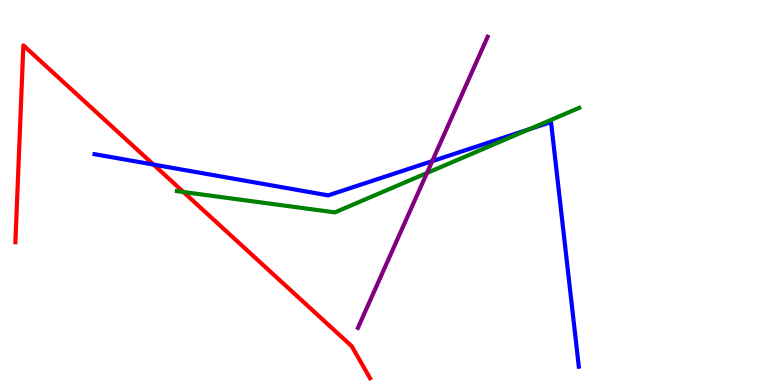[{'lines': ['blue', 'red'], 'intersections': [{'x': 1.98, 'y': 5.73}]}, {'lines': ['green', 'red'], 'intersections': [{'x': 2.37, 'y': 5.01}]}, {'lines': ['purple', 'red'], 'intersections': []}, {'lines': ['blue', 'green'], 'intersections': [{'x': 6.83, 'y': 6.64}]}, {'lines': ['blue', 'purple'], 'intersections': [{'x': 5.58, 'y': 5.81}]}, {'lines': ['green', 'purple'], 'intersections': [{'x': 5.51, 'y': 5.51}]}]